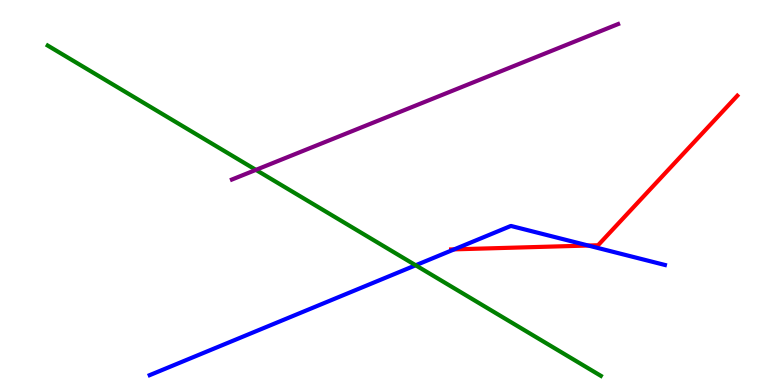[{'lines': ['blue', 'red'], 'intersections': [{'x': 5.86, 'y': 3.52}, {'x': 7.59, 'y': 3.62}]}, {'lines': ['green', 'red'], 'intersections': []}, {'lines': ['purple', 'red'], 'intersections': []}, {'lines': ['blue', 'green'], 'intersections': [{'x': 5.36, 'y': 3.11}]}, {'lines': ['blue', 'purple'], 'intersections': []}, {'lines': ['green', 'purple'], 'intersections': [{'x': 3.3, 'y': 5.59}]}]